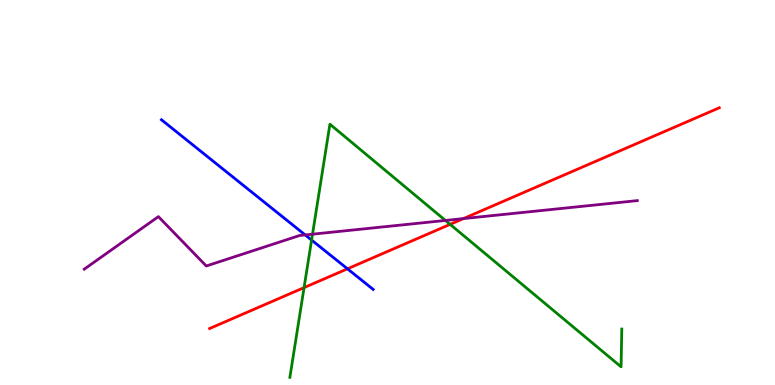[{'lines': ['blue', 'red'], 'intersections': [{'x': 4.48, 'y': 3.02}]}, {'lines': ['green', 'red'], 'intersections': [{'x': 3.92, 'y': 2.53}, {'x': 5.81, 'y': 4.17}]}, {'lines': ['purple', 'red'], 'intersections': [{'x': 5.98, 'y': 4.32}]}, {'lines': ['blue', 'green'], 'intersections': [{'x': 4.02, 'y': 3.76}]}, {'lines': ['blue', 'purple'], 'intersections': [{'x': 3.94, 'y': 3.9}]}, {'lines': ['green', 'purple'], 'intersections': [{'x': 4.03, 'y': 3.92}, {'x': 5.75, 'y': 4.27}]}]